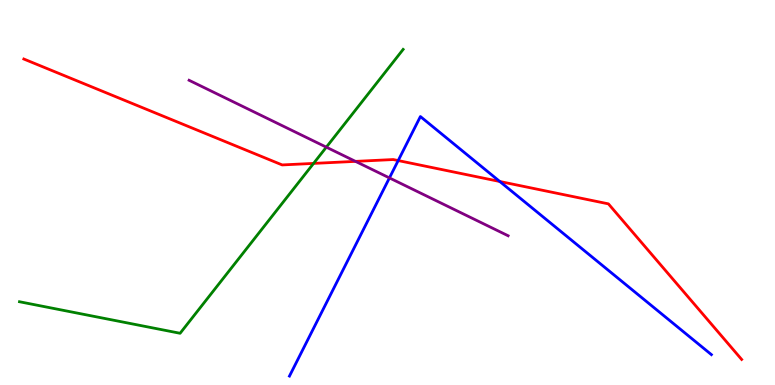[{'lines': ['blue', 'red'], 'intersections': [{'x': 5.14, 'y': 5.83}, {'x': 6.45, 'y': 5.29}]}, {'lines': ['green', 'red'], 'intersections': [{'x': 4.05, 'y': 5.76}]}, {'lines': ['purple', 'red'], 'intersections': [{'x': 4.59, 'y': 5.81}]}, {'lines': ['blue', 'green'], 'intersections': []}, {'lines': ['blue', 'purple'], 'intersections': [{'x': 5.03, 'y': 5.38}]}, {'lines': ['green', 'purple'], 'intersections': [{'x': 4.21, 'y': 6.18}]}]